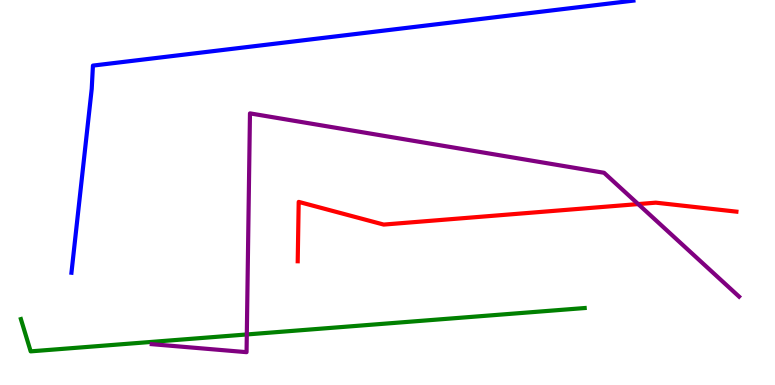[{'lines': ['blue', 'red'], 'intersections': []}, {'lines': ['green', 'red'], 'intersections': []}, {'lines': ['purple', 'red'], 'intersections': [{'x': 8.23, 'y': 4.7}]}, {'lines': ['blue', 'green'], 'intersections': []}, {'lines': ['blue', 'purple'], 'intersections': []}, {'lines': ['green', 'purple'], 'intersections': [{'x': 3.18, 'y': 1.31}]}]